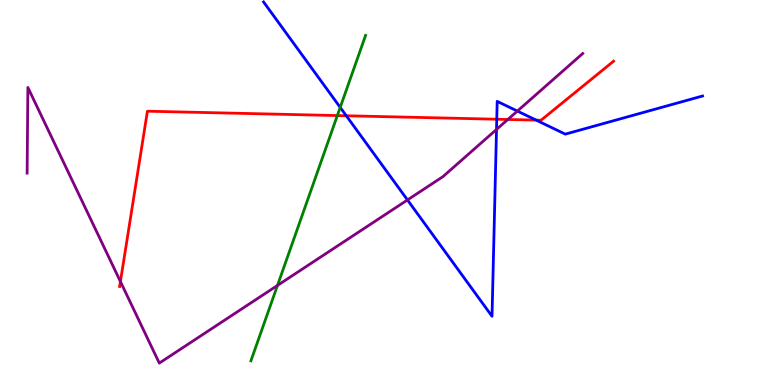[{'lines': ['blue', 'red'], 'intersections': [{'x': 4.47, 'y': 6.99}, {'x': 6.41, 'y': 6.9}, {'x': 6.92, 'y': 6.88}]}, {'lines': ['green', 'red'], 'intersections': [{'x': 4.35, 'y': 7.0}]}, {'lines': ['purple', 'red'], 'intersections': [{'x': 1.55, 'y': 2.69}, {'x': 6.55, 'y': 6.9}]}, {'lines': ['blue', 'green'], 'intersections': [{'x': 4.39, 'y': 7.21}]}, {'lines': ['blue', 'purple'], 'intersections': [{'x': 5.26, 'y': 4.81}, {'x': 6.41, 'y': 6.64}, {'x': 6.68, 'y': 7.11}]}, {'lines': ['green', 'purple'], 'intersections': [{'x': 3.58, 'y': 2.59}]}]